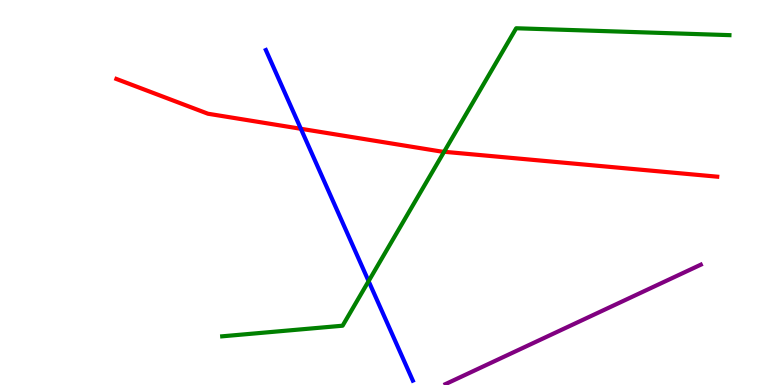[{'lines': ['blue', 'red'], 'intersections': [{'x': 3.88, 'y': 6.65}]}, {'lines': ['green', 'red'], 'intersections': [{'x': 5.73, 'y': 6.06}]}, {'lines': ['purple', 'red'], 'intersections': []}, {'lines': ['blue', 'green'], 'intersections': [{'x': 4.76, 'y': 2.7}]}, {'lines': ['blue', 'purple'], 'intersections': []}, {'lines': ['green', 'purple'], 'intersections': []}]